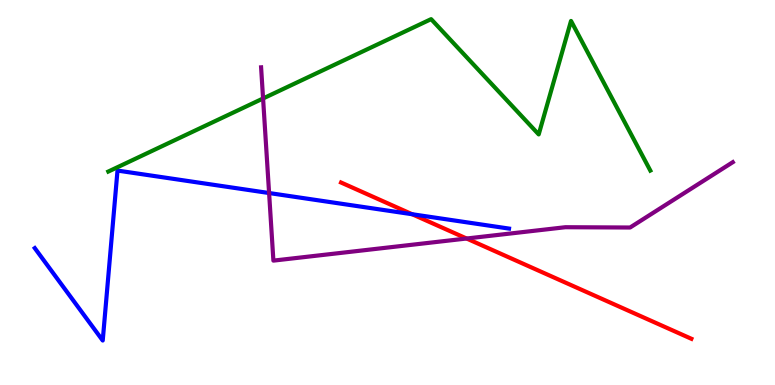[{'lines': ['blue', 'red'], 'intersections': [{'x': 5.32, 'y': 4.44}]}, {'lines': ['green', 'red'], 'intersections': []}, {'lines': ['purple', 'red'], 'intersections': [{'x': 6.02, 'y': 3.8}]}, {'lines': ['blue', 'green'], 'intersections': []}, {'lines': ['blue', 'purple'], 'intersections': [{'x': 3.47, 'y': 4.99}]}, {'lines': ['green', 'purple'], 'intersections': [{'x': 3.39, 'y': 7.44}]}]